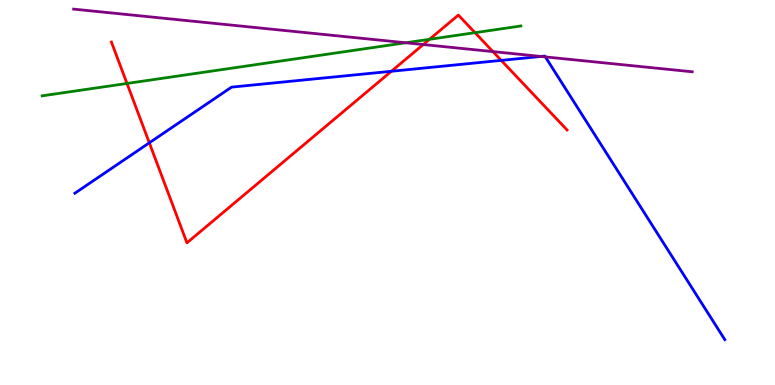[{'lines': ['blue', 'red'], 'intersections': [{'x': 1.93, 'y': 6.29}, {'x': 5.05, 'y': 8.15}, {'x': 6.47, 'y': 8.43}]}, {'lines': ['green', 'red'], 'intersections': [{'x': 1.64, 'y': 7.83}, {'x': 5.54, 'y': 8.98}, {'x': 6.13, 'y': 9.15}]}, {'lines': ['purple', 'red'], 'intersections': [{'x': 5.46, 'y': 8.84}, {'x': 6.36, 'y': 8.66}]}, {'lines': ['blue', 'green'], 'intersections': []}, {'lines': ['blue', 'purple'], 'intersections': [{'x': 6.98, 'y': 8.53}, {'x': 7.04, 'y': 8.52}]}, {'lines': ['green', 'purple'], 'intersections': [{'x': 5.24, 'y': 8.89}]}]